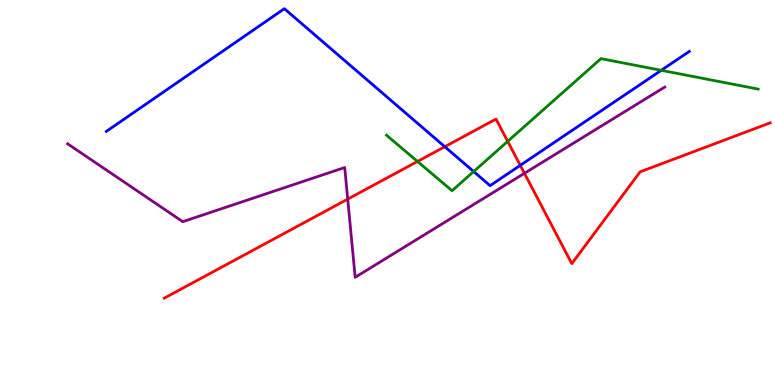[{'lines': ['blue', 'red'], 'intersections': [{'x': 5.74, 'y': 6.19}, {'x': 6.71, 'y': 5.71}]}, {'lines': ['green', 'red'], 'intersections': [{'x': 5.39, 'y': 5.81}, {'x': 6.55, 'y': 6.33}]}, {'lines': ['purple', 'red'], 'intersections': [{'x': 4.49, 'y': 4.83}, {'x': 6.77, 'y': 5.5}]}, {'lines': ['blue', 'green'], 'intersections': [{'x': 6.11, 'y': 5.54}, {'x': 8.53, 'y': 8.17}]}, {'lines': ['blue', 'purple'], 'intersections': []}, {'lines': ['green', 'purple'], 'intersections': []}]